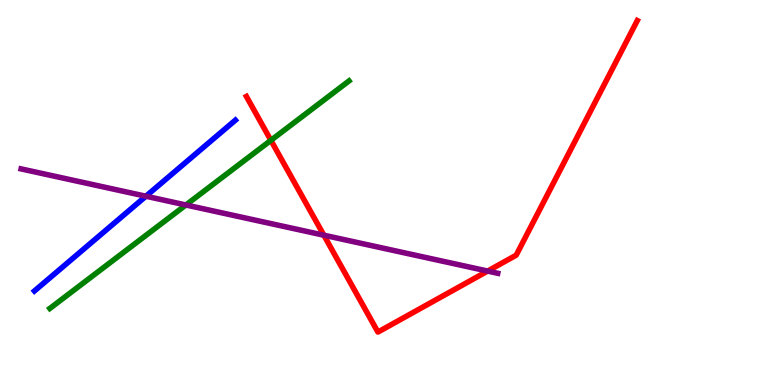[{'lines': ['blue', 'red'], 'intersections': []}, {'lines': ['green', 'red'], 'intersections': [{'x': 3.5, 'y': 6.35}]}, {'lines': ['purple', 'red'], 'intersections': [{'x': 4.18, 'y': 3.89}, {'x': 6.29, 'y': 2.96}]}, {'lines': ['blue', 'green'], 'intersections': []}, {'lines': ['blue', 'purple'], 'intersections': [{'x': 1.88, 'y': 4.9}]}, {'lines': ['green', 'purple'], 'intersections': [{'x': 2.4, 'y': 4.68}]}]